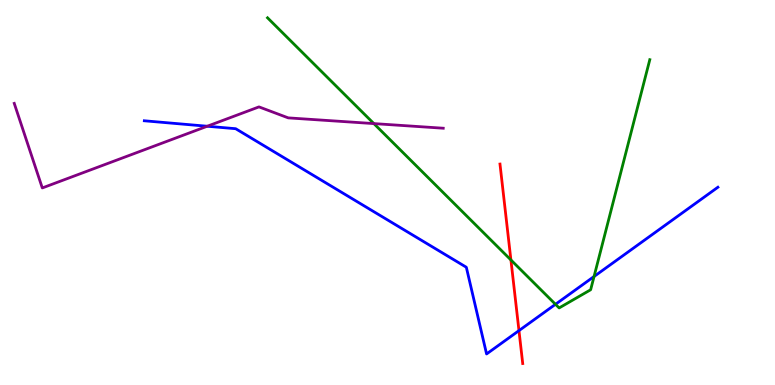[{'lines': ['blue', 'red'], 'intersections': [{'x': 6.7, 'y': 1.41}]}, {'lines': ['green', 'red'], 'intersections': [{'x': 6.59, 'y': 3.25}]}, {'lines': ['purple', 'red'], 'intersections': []}, {'lines': ['blue', 'green'], 'intersections': [{'x': 7.17, 'y': 2.1}, {'x': 7.67, 'y': 2.82}]}, {'lines': ['blue', 'purple'], 'intersections': [{'x': 2.67, 'y': 6.72}]}, {'lines': ['green', 'purple'], 'intersections': [{'x': 4.82, 'y': 6.79}]}]